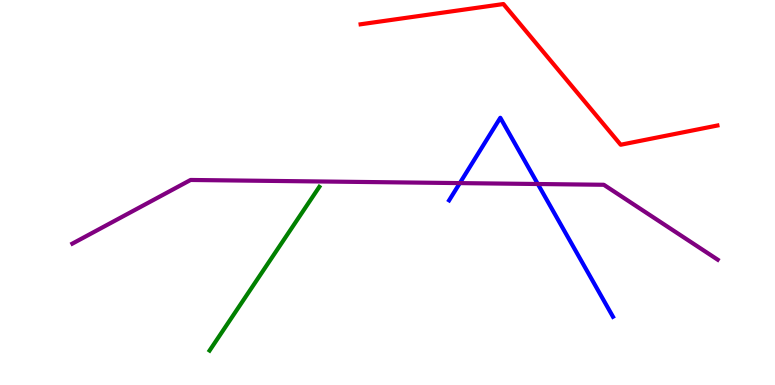[{'lines': ['blue', 'red'], 'intersections': []}, {'lines': ['green', 'red'], 'intersections': []}, {'lines': ['purple', 'red'], 'intersections': []}, {'lines': ['blue', 'green'], 'intersections': []}, {'lines': ['blue', 'purple'], 'intersections': [{'x': 5.93, 'y': 5.24}, {'x': 6.94, 'y': 5.22}]}, {'lines': ['green', 'purple'], 'intersections': []}]